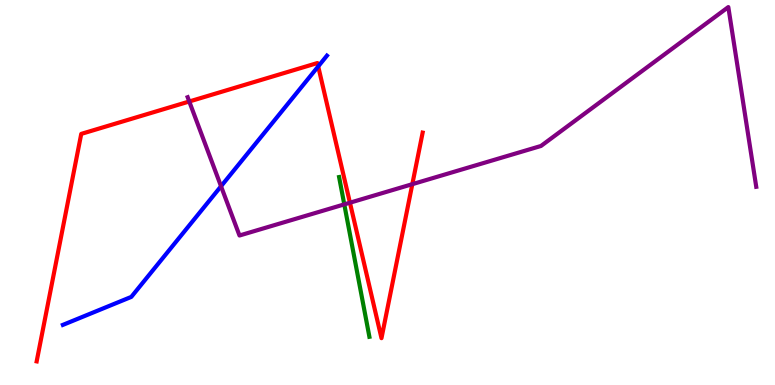[{'lines': ['blue', 'red'], 'intersections': [{'x': 4.11, 'y': 8.27}]}, {'lines': ['green', 'red'], 'intersections': []}, {'lines': ['purple', 'red'], 'intersections': [{'x': 2.44, 'y': 7.36}, {'x': 4.52, 'y': 4.74}, {'x': 5.32, 'y': 5.22}]}, {'lines': ['blue', 'green'], 'intersections': []}, {'lines': ['blue', 'purple'], 'intersections': [{'x': 2.85, 'y': 5.16}]}, {'lines': ['green', 'purple'], 'intersections': [{'x': 4.44, 'y': 4.69}]}]